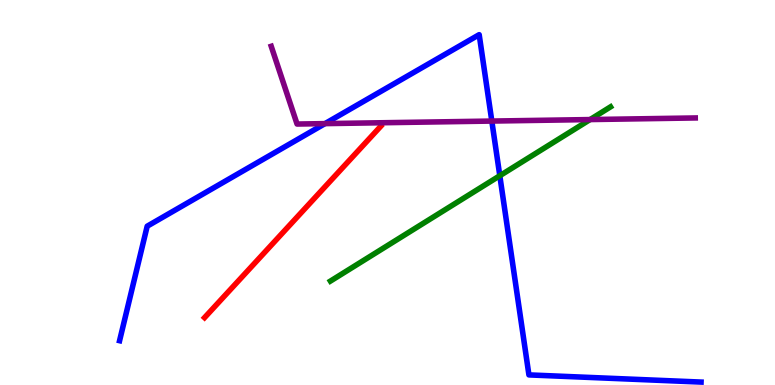[{'lines': ['blue', 'red'], 'intersections': []}, {'lines': ['green', 'red'], 'intersections': []}, {'lines': ['purple', 'red'], 'intersections': []}, {'lines': ['blue', 'green'], 'intersections': [{'x': 6.45, 'y': 5.44}]}, {'lines': ['blue', 'purple'], 'intersections': [{'x': 4.19, 'y': 6.79}, {'x': 6.35, 'y': 6.86}]}, {'lines': ['green', 'purple'], 'intersections': [{'x': 7.61, 'y': 6.89}]}]